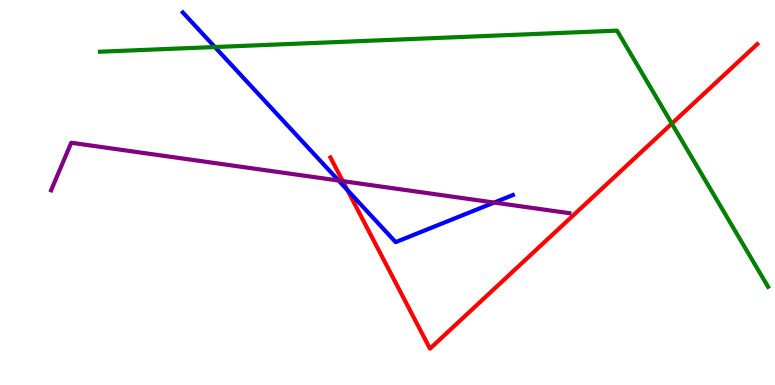[{'lines': ['blue', 'red'], 'intersections': [{'x': 4.48, 'y': 5.06}]}, {'lines': ['green', 'red'], 'intersections': [{'x': 8.67, 'y': 6.79}]}, {'lines': ['purple', 'red'], 'intersections': [{'x': 4.42, 'y': 5.29}]}, {'lines': ['blue', 'green'], 'intersections': [{'x': 2.77, 'y': 8.78}]}, {'lines': ['blue', 'purple'], 'intersections': [{'x': 4.37, 'y': 5.31}, {'x': 6.38, 'y': 4.74}]}, {'lines': ['green', 'purple'], 'intersections': []}]